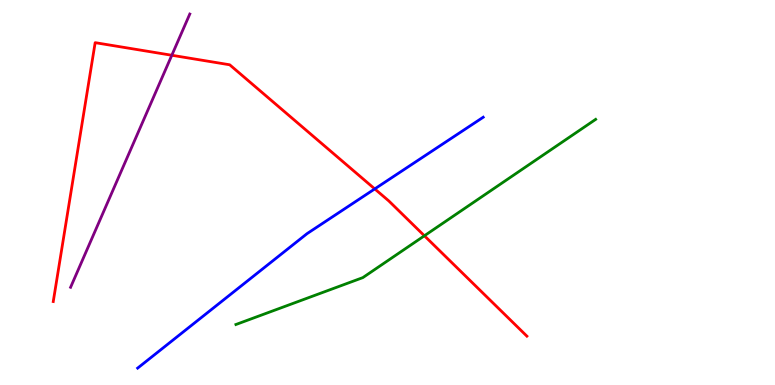[{'lines': ['blue', 'red'], 'intersections': [{'x': 4.84, 'y': 5.09}]}, {'lines': ['green', 'red'], 'intersections': [{'x': 5.48, 'y': 3.88}]}, {'lines': ['purple', 'red'], 'intersections': [{'x': 2.22, 'y': 8.56}]}, {'lines': ['blue', 'green'], 'intersections': []}, {'lines': ['blue', 'purple'], 'intersections': []}, {'lines': ['green', 'purple'], 'intersections': []}]